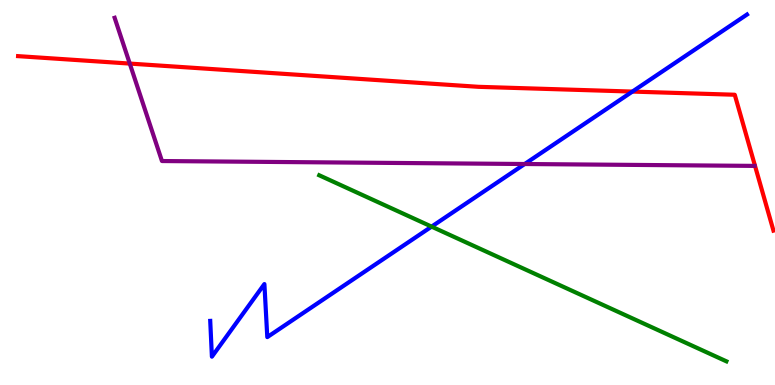[{'lines': ['blue', 'red'], 'intersections': [{'x': 8.16, 'y': 7.62}]}, {'lines': ['green', 'red'], 'intersections': []}, {'lines': ['purple', 'red'], 'intersections': [{'x': 1.67, 'y': 8.35}]}, {'lines': ['blue', 'green'], 'intersections': [{'x': 5.57, 'y': 4.11}]}, {'lines': ['blue', 'purple'], 'intersections': [{'x': 6.77, 'y': 5.74}]}, {'lines': ['green', 'purple'], 'intersections': []}]